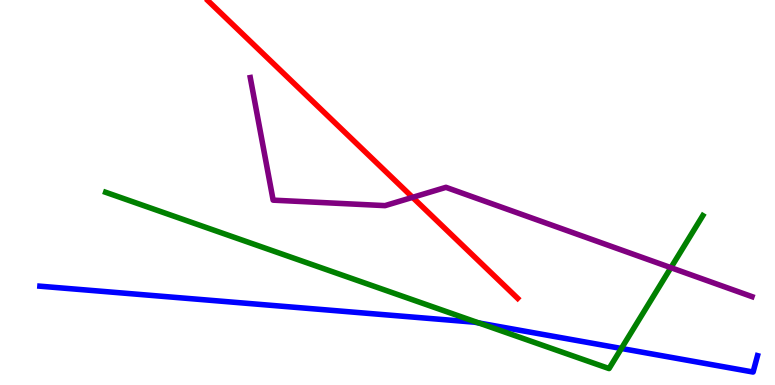[{'lines': ['blue', 'red'], 'intersections': []}, {'lines': ['green', 'red'], 'intersections': []}, {'lines': ['purple', 'red'], 'intersections': [{'x': 5.32, 'y': 4.87}]}, {'lines': ['blue', 'green'], 'intersections': [{'x': 6.18, 'y': 1.61}, {'x': 8.02, 'y': 0.949}]}, {'lines': ['blue', 'purple'], 'intersections': []}, {'lines': ['green', 'purple'], 'intersections': [{'x': 8.66, 'y': 3.05}]}]